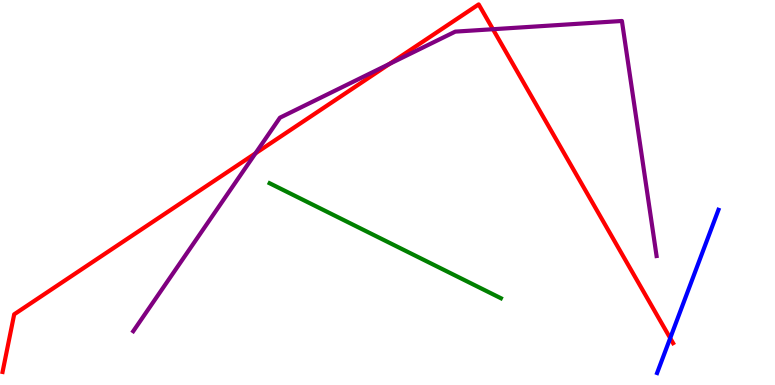[{'lines': ['blue', 'red'], 'intersections': [{'x': 8.65, 'y': 1.22}]}, {'lines': ['green', 'red'], 'intersections': []}, {'lines': ['purple', 'red'], 'intersections': [{'x': 3.3, 'y': 6.02}, {'x': 5.03, 'y': 8.34}, {'x': 6.36, 'y': 9.24}]}, {'lines': ['blue', 'green'], 'intersections': []}, {'lines': ['blue', 'purple'], 'intersections': []}, {'lines': ['green', 'purple'], 'intersections': []}]